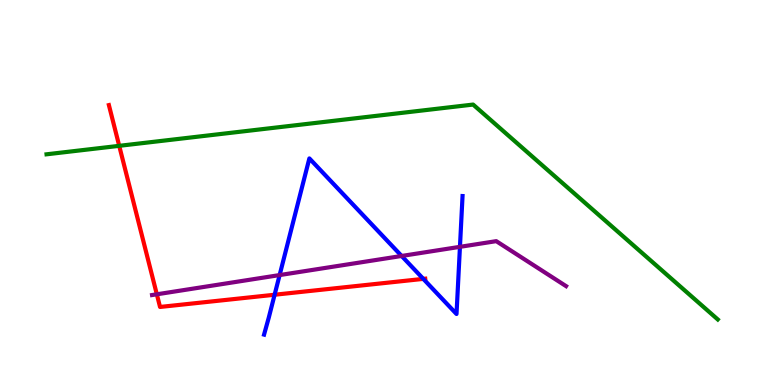[{'lines': ['blue', 'red'], 'intersections': [{'x': 3.54, 'y': 2.34}, {'x': 5.46, 'y': 2.76}]}, {'lines': ['green', 'red'], 'intersections': [{'x': 1.54, 'y': 6.21}]}, {'lines': ['purple', 'red'], 'intersections': [{'x': 2.02, 'y': 2.36}]}, {'lines': ['blue', 'green'], 'intersections': []}, {'lines': ['blue', 'purple'], 'intersections': [{'x': 3.61, 'y': 2.86}, {'x': 5.18, 'y': 3.35}, {'x': 5.93, 'y': 3.59}]}, {'lines': ['green', 'purple'], 'intersections': []}]